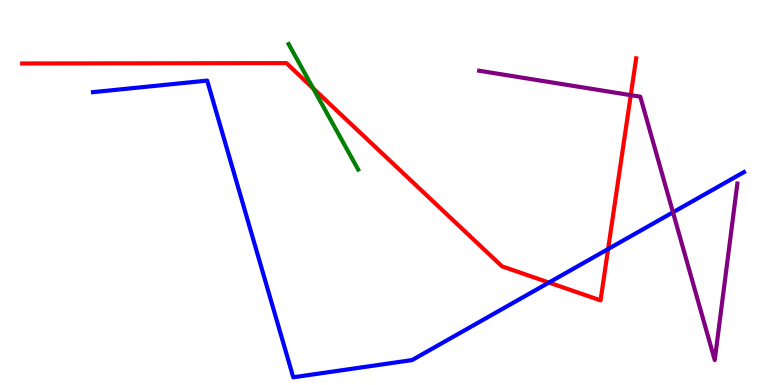[{'lines': ['blue', 'red'], 'intersections': [{'x': 7.08, 'y': 2.66}, {'x': 7.85, 'y': 3.53}]}, {'lines': ['green', 'red'], 'intersections': [{'x': 4.04, 'y': 7.7}]}, {'lines': ['purple', 'red'], 'intersections': [{'x': 8.14, 'y': 7.53}]}, {'lines': ['blue', 'green'], 'intersections': []}, {'lines': ['blue', 'purple'], 'intersections': [{'x': 8.68, 'y': 4.49}]}, {'lines': ['green', 'purple'], 'intersections': []}]